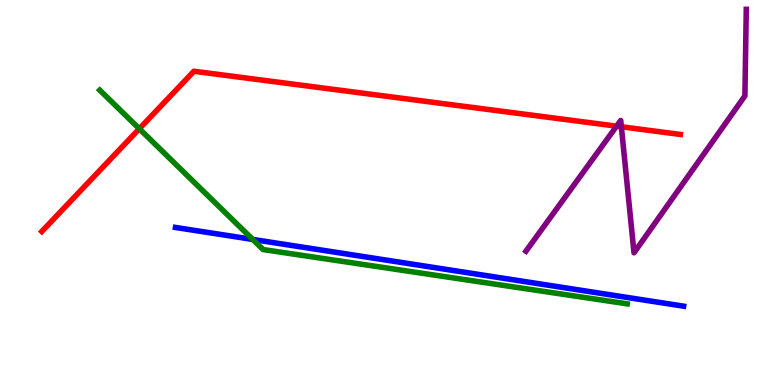[{'lines': ['blue', 'red'], 'intersections': []}, {'lines': ['green', 'red'], 'intersections': [{'x': 1.8, 'y': 6.66}]}, {'lines': ['purple', 'red'], 'intersections': [{'x': 7.96, 'y': 6.72}, {'x': 8.02, 'y': 6.71}]}, {'lines': ['blue', 'green'], 'intersections': [{'x': 3.26, 'y': 3.78}]}, {'lines': ['blue', 'purple'], 'intersections': []}, {'lines': ['green', 'purple'], 'intersections': []}]